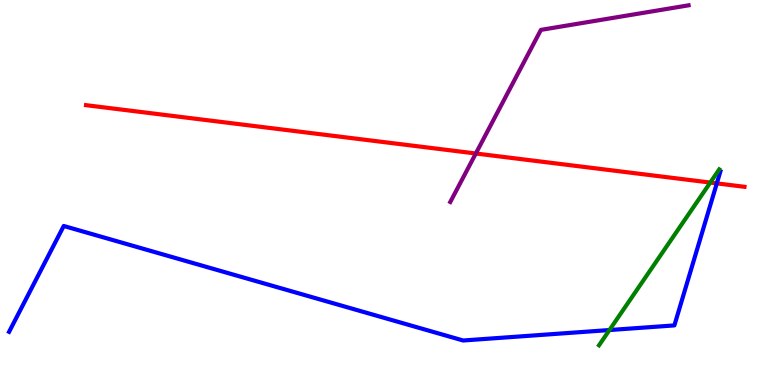[{'lines': ['blue', 'red'], 'intersections': [{'x': 9.25, 'y': 5.24}]}, {'lines': ['green', 'red'], 'intersections': [{'x': 9.16, 'y': 5.26}]}, {'lines': ['purple', 'red'], 'intersections': [{'x': 6.14, 'y': 6.01}]}, {'lines': ['blue', 'green'], 'intersections': [{'x': 7.86, 'y': 1.43}]}, {'lines': ['blue', 'purple'], 'intersections': []}, {'lines': ['green', 'purple'], 'intersections': []}]